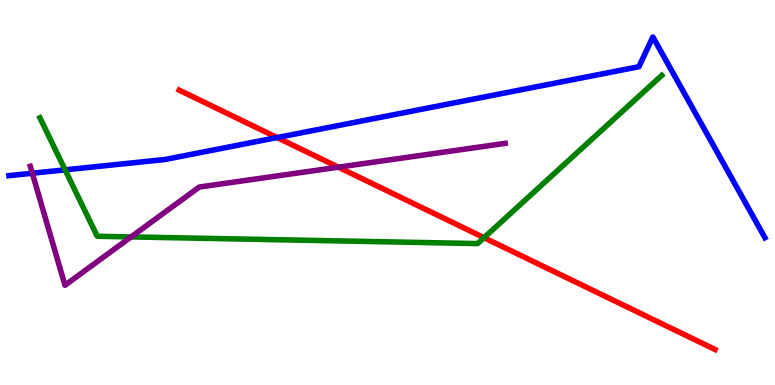[{'lines': ['blue', 'red'], 'intersections': [{'x': 3.58, 'y': 6.43}]}, {'lines': ['green', 'red'], 'intersections': [{'x': 6.25, 'y': 3.83}]}, {'lines': ['purple', 'red'], 'intersections': [{'x': 4.37, 'y': 5.66}]}, {'lines': ['blue', 'green'], 'intersections': [{'x': 0.84, 'y': 5.59}]}, {'lines': ['blue', 'purple'], 'intersections': [{'x': 0.417, 'y': 5.5}]}, {'lines': ['green', 'purple'], 'intersections': [{'x': 1.69, 'y': 3.85}]}]